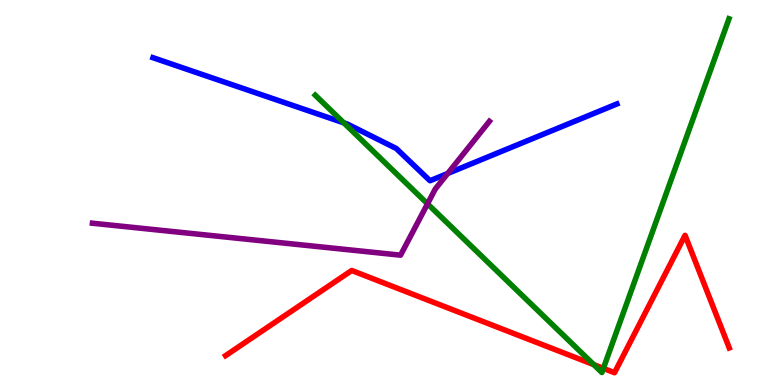[{'lines': ['blue', 'red'], 'intersections': []}, {'lines': ['green', 'red'], 'intersections': [{'x': 7.66, 'y': 0.529}, {'x': 7.79, 'y': 0.432}]}, {'lines': ['purple', 'red'], 'intersections': []}, {'lines': ['blue', 'green'], 'intersections': [{'x': 4.44, 'y': 6.81}]}, {'lines': ['blue', 'purple'], 'intersections': [{'x': 5.78, 'y': 5.49}]}, {'lines': ['green', 'purple'], 'intersections': [{'x': 5.52, 'y': 4.71}]}]